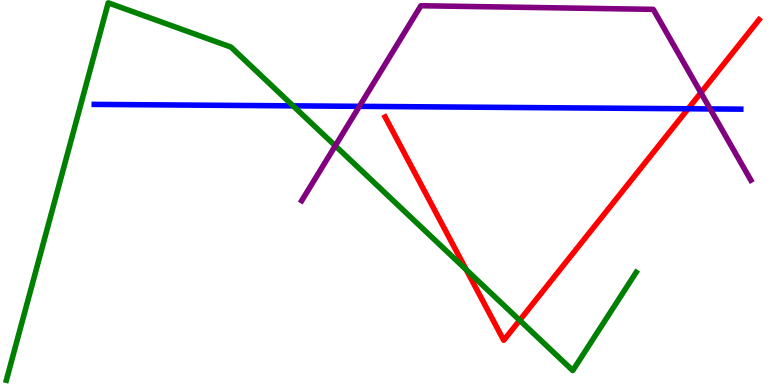[{'lines': ['blue', 'red'], 'intersections': [{'x': 8.88, 'y': 7.17}]}, {'lines': ['green', 'red'], 'intersections': [{'x': 6.02, 'y': 2.99}, {'x': 6.71, 'y': 1.68}]}, {'lines': ['purple', 'red'], 'intersections': [{'x': 9.04, 'y': 7.59}]}, {'lines': ['blue', 'green'], 'intersections': [{'x': 3.78, 'y': 7.25}]}, {'lines': ['blue', 'purple'], 'intersections': [{'x': 4.64, 'y': 7.24}, {'x': 9.16, 'y': 7.17}]}, {'lines': ['green', 'purple'], 'intersections': [{'x': 4.33, 'y': 6.21}]}]